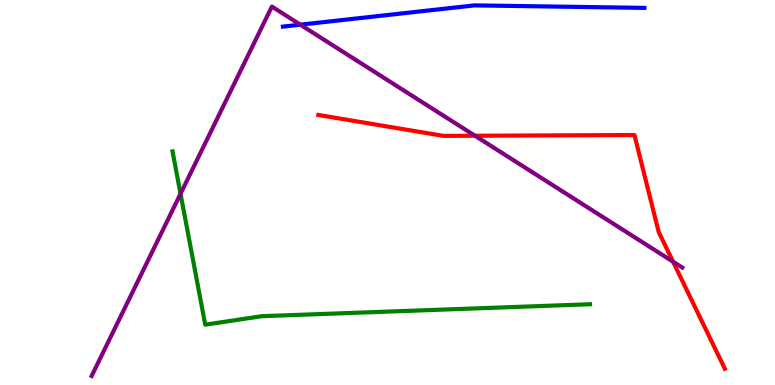[{'lines': ['blue', 'red'], 'intersections': []}, {'lines': ['green', 'red'], 'intersections': []}, {'lines': ['purple', 'red'], 'intersections': [{'x': 6.13, 'y': 6.47}, {'x': 8.68, 'y': 3.2}]}, {'lines': ['blue', 'green'], 'intersections': []}, {'lines': ['blue', 'purple'], 'intersections': [{'x': 3.88, 'y': 9.36}]}, {'lines': ['green', 'purple'], 'intersections': [{'x': 2.33, 'y': 4.97}]}]